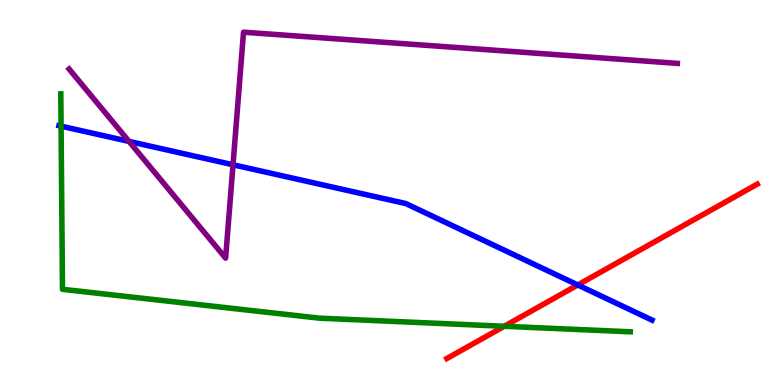[{'lines': ['blue', 'red'], 'intersections': [{'x': 7.46, 'y': 2.6}]}, {'lines': ['green', 'red'], 'intersections': [{'x': 6.51, 'y': 1.53}]}, {'lines': ['purple', 'red'], 'intersections': []}, {'lines': ['blue', 'green'], 'intersections': [{'x': 0.788, 'y': 6.72}]}, {'lines': ['blue', 'purple'], 'intersections': [{'x': 1.66, 'y': 6.33}, {'x': 3.01, 'y': 5.72}]}, {'lines': ['green', 'purple'], 'intersections': []}]